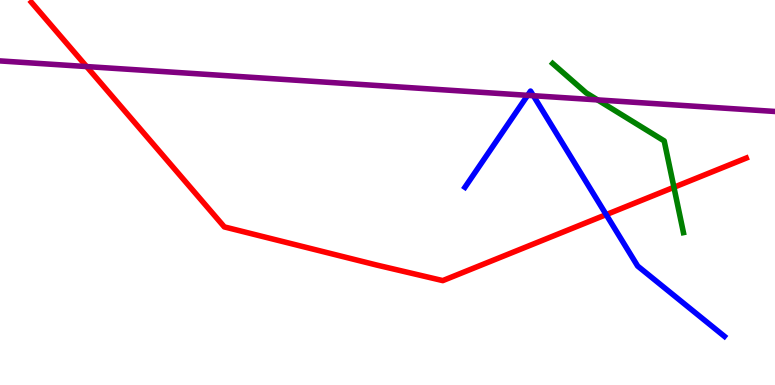[{'lines': ['blue', 'red'], 'intersections': [{'x': 7.82, 'y': 4.43}]}, {'lines': ['green', 'red'], 'intersections': [{'x': 8.7, 'y': 5.14}]}, {'lines': ['purple', 'red'], 'intersections': [{'x': 1.12, 'y': 8.27}]}, {'lines': ['blue', 'green'], 'intersections': []}, {'lines': ['blue', 'purple'], 'intersections': [{'x': 6.81, 'y': 7.52}, {'x': 6.88, 'y': 7.51}]}, {'lines': ['green', 'purple'], 'intersections': [{'x': 7.71, 'y': 7.41}]}]